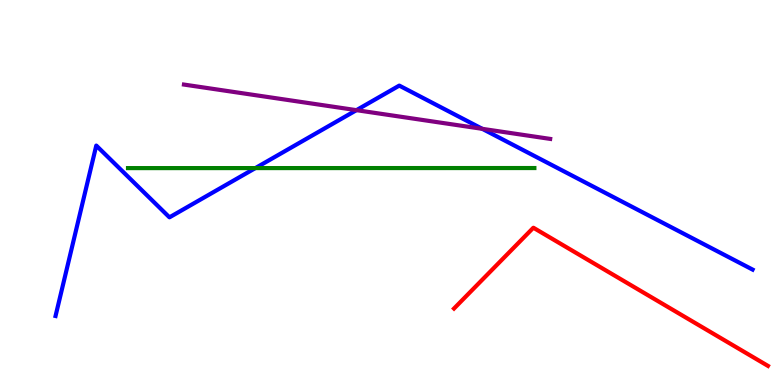[{'lines': ['blue', 'red'], 'intersections': []}, {'lines': ['green', 'red'], 'intersections': []}, {'lines': ['purple', 'red'], 'intersections': []}, {'lines': ['blue', 'green'], 'intersections': [{'x': 3.3, 'y': 5.63}]}, {'lines': ['blue', 'purple'], 'intersections': [{'x': 4.6, 'y': 7.14}, {'x': 6.22, 'y': 6.65}]}, {'lines': ['green', 'purple'], 'intersections': []}]